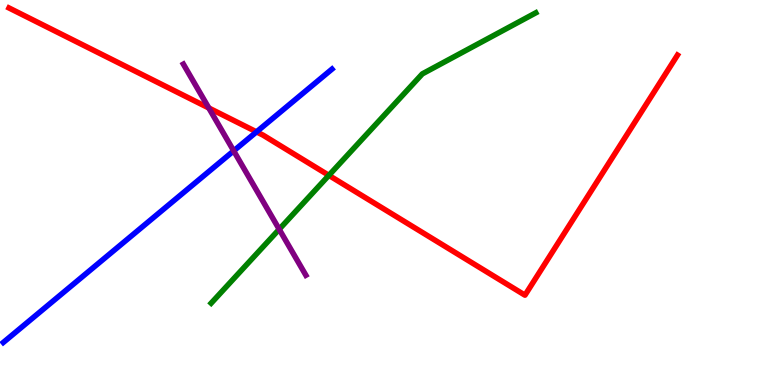[{'lines': ['blue', 'red'], 'intersections': [{'x': 3.31, 'y': 6.57}]}, {'lines': ['green', 'red'], 'intersections': [{'x': 4.24, 'y': 5.45}]}, {'lines': ['purple', 'red'], 'intersections': [{'x': 2.69, 'y': 7.2}]}, {'lines': ['blue', 'green'], 'intersections': []}, {'lines': ['blue', 'purple'], 'intersections': [{'x': 3.02, 'y': 6.08}]}, {'lines': ['green', 'purple'], 'intersections': [{'x': 3.6, 'y': 4.04}]}]